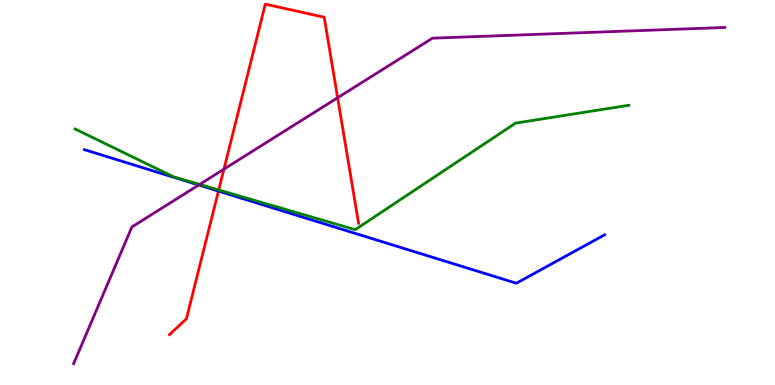[{'lines': ['blue', 'red'], 'intersections': [{'x': 2.82, 'y': 5.04}]}, {'lines': ['green', 'red'], 'intersections': [{'x': 2.82, 'y': 5.07}]}, {'lines': ['purple', 'red'], 'intersections': [{'x': 2.89, 'y': 5.61}, {'x': 4.36, 'y': 7.46}]}, {'lines': ['blue', 'green'], 'intersections': []}, {'lines': ['blue', 'purple'], 'intersections': [{'x': 2.56, 'y': 5.19}]}, {'lines': ['green', 'purple'], 'intersections': [{'x': 2.58, 'y': 5.21}]}]